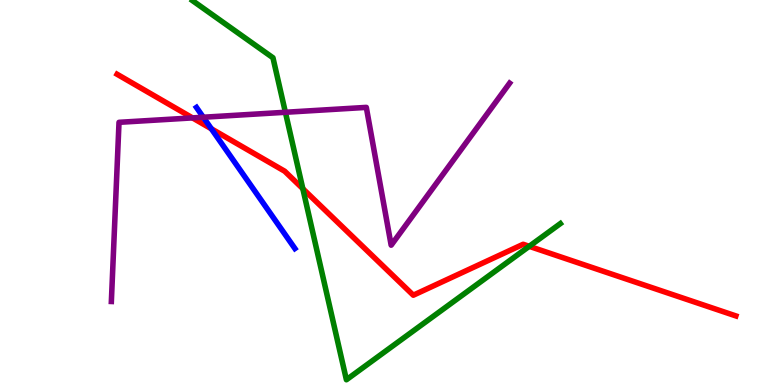[{'lines': ['blue', 'red'], 'intersections': [{'x': 2.73, 'y': 6.65}]}, {'lines': ['green', 'red'], 'intersections': [{'x': 3.91, 'y': 5.1}, {'x': 6.83, 'y': 3.6}]}, {'lines': ['purple', 'red'], 'intersections': [{'x': 2.48, 'y': 6.94}]}, {'lines': ['blue', 'green'], 'intersections': []}, {'lines': ['blue', 'purple'], 'intersections': [{'x': 2.62, 'y': 6.95}]}, {'lines': ['green', 'purple'], 'intersections': [{'x': 3.68, 'y': 7.08}]}]